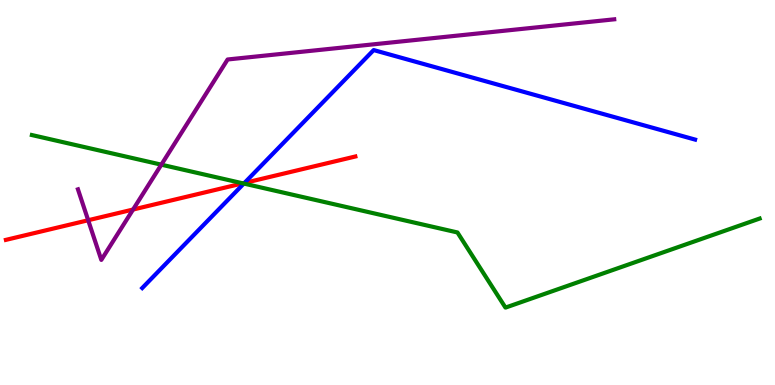[{'lines': ['blue', 'red'], 'intersections': [{'x': 3.15, 'y': 5.25}]}, {'lines': ['green', 'red'], 'intersections': [{'x': 3.13, 'y': 5.24}]}, {'lines': ['purple', 'red'], 'intersections': [{'x': 1.14, 'y': 4.28}, {'x': 1.72, 'y': 4.56}]}, {'lines': ['blue', 'green'], 'intersections': [{'x': 3.15, 'y': 5.23}]}, {'lines': ['blue', 'purple'], 'intersections': []}, {'lines': ['green', 'purple'], 'intersections': [{'x': 2.08, 'y': 5.72}]}]